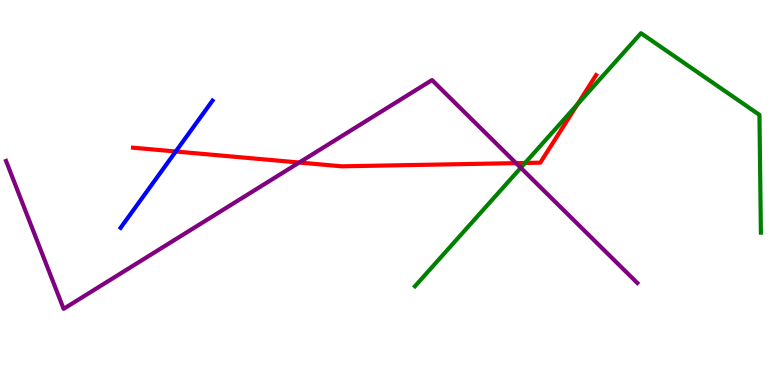[{'lines': ['blue', 'red'], 'intersections': [{'x': 2.27, 'y': 6.06}]}, {'lines': ['green', 'red'], 'intersections': [{'x': 6.78, 'y': 5.77}, {'x': 7.45, 'y': 7.29}]}, {'lines': ['purple', 'red'], 'intersections': [{'x': 3.86, 'y': 5.78}, {'x': 6.66, 'y': 5.76}]}, {'lines': ['blue', 'green'], 'intersections': []}, {'lines': ['blue', 'purple'], 'intersections': []}, {'lines': ['green', 'purple'], 'intersections': [{'x': 6.72, 'y': 5.64}]}]